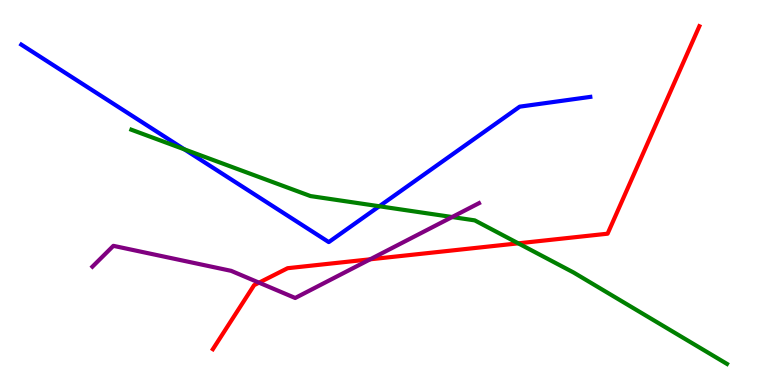[{'lines': ['blue', 'red'], 'intersections': []}, {'lines': ['green', 'red'], 'intersections': [{'x': 6.69, 'y': 3.68}]}, {'lines': ['purple', 'red'], 'intersections': [{'x': 3.34, 'y': 2.66}, {'x': 4.78, 'y': 3.26}]}, {'lines': ['blue', 'green'], 'intersections': [{'x': 2.38, 'y': 6.12}, {'x': 4.89, 'y': 4.64}]}, {'lines': ['blue', 'purple'], 'intersections': []}, {'lines': ['green', 'purple'], 'intersections': [{'x': 5.83, 'y': 4.36}]}]